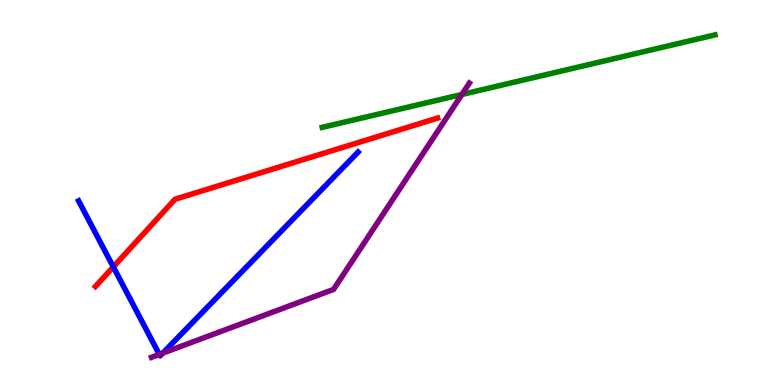[{'lines': ['blue', 'red'], 'intersections': [{'x': 1.46, 'y': 3.07}]}, {'lines': ['green', 'red'], 'intersections': []}, {'lines': ['purple', 'red'], 'intersections': []}, {'lines': ['blue', 'green'], 'intersections': []}, {'lines': ['blue', 'purple'], 'intersections': [{'x': 2.06, 'y': 0.794}, {'x': 2.1, 'y': 0.828}]}, {'lines': ['green', 'purple'], 'intersections': [{'x': 5.96, 'y': 7.55}]}]